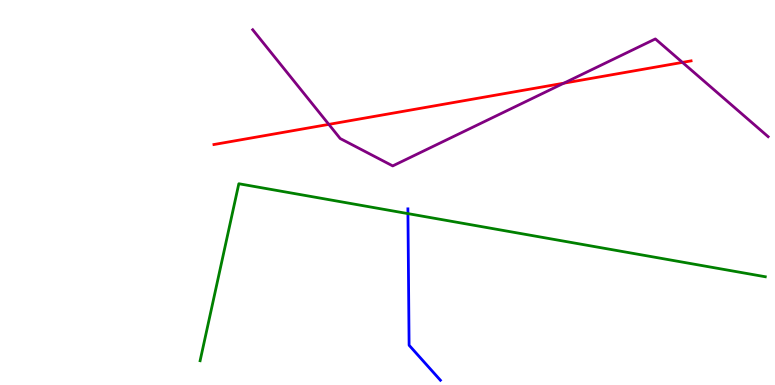[{'lines': ['blue', 'red'], 'intersections': []}, {'lines': ['green', 'red'], 'intersections': []}, {'lines': ['purple', 'red'], 'intersections': [{'x': 4.24, 'y': 6.77}, {'x': 7.28, 'y': 7.84}, {'x': 8.81, 'y': 8.38}]}, {'lines': ['blue', 'green'], 'intersections': [{'x': 5.26, 'y': 4.45}]}, {'lines': ['blue', 'purple'], 'intersections': []}, {'lines': ['green', 'purple'], 'intersections': []}]